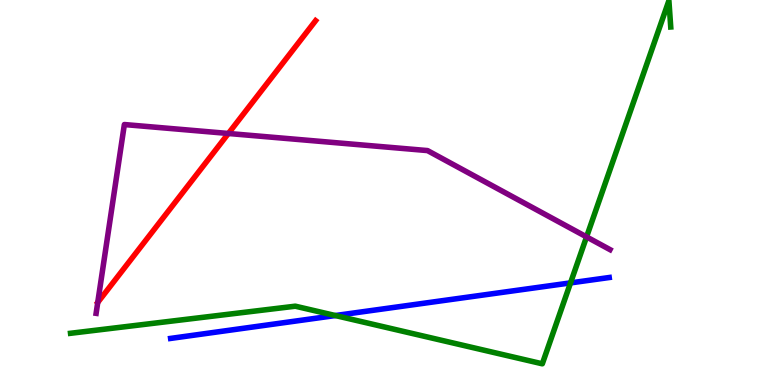[{'lines': ['blue', 'red'], 'intersections': []}, {'lines': ['green', 'red'], 'intersections': []}, {'lines': ['purple', 'red'], 'intersections': [{'x': 1.26, 'y': 2.14}, {'x': 2.95, 'y': 6.53}]}, {'lines': ['blue', 'green'], 'intersections': [{'x': 4.33, 'y': 1.8}, {'x': 7.36, 'y': 2.65}]}, {'lines': ['blue', 'purple'], 'intersections': []}, {'lines': ['green', 'purple'], 'intersections': [{'x': 7.57, 'y': 3.85}]}]